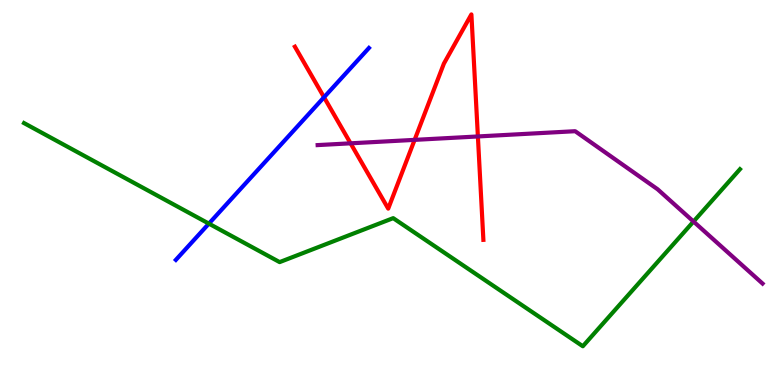[{'lines': ['blue', 'red'], 'intersections': [{'x': 4.18, 'y': 7.47}]}, {'lines': ['green', 'red'], 'intersections': []}, {'lines': ['purple', 'red'], 'intersections': [{'x': 4.52, 'y': 6.28}, {'x': 5.35, 'y': 6.37}, {'x': 6.17, 'y': 6.46}]}, {'lines': ['blue', 'green'], 'intersections': [{'x': 2.7, 'y': 4.19}]}, {'lines': ['blue', 'purple'], 'intersections': []}, {'lines': ['green', 'purple'], 'intersections': [{'x': 8.95, 'y': 4.25}]}]